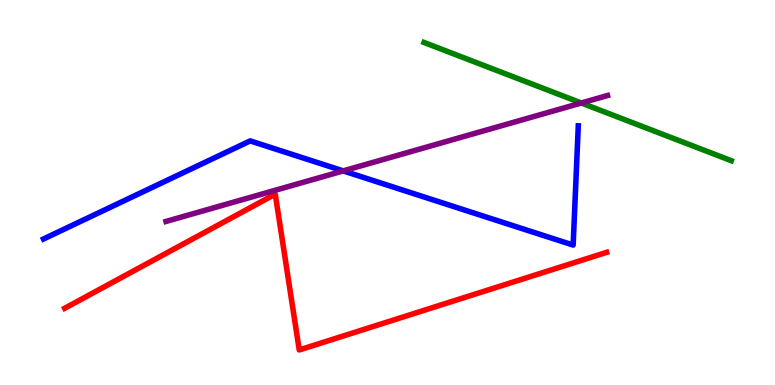[{'lines': ['blue', 'red'], 'intersections': []}, {'lines': ['green', 'red'], 'intersections': []}, {'lines': ['purple', 'red'], 'intersections': []}, {'lines': ['blue', 'green'], 'intersections': []}, {'lines': ['blue', 'purple'], 'intersections': [{'x': 4.43, 'y': 5.56}]}, {'lines': ['green', 'purple'], 'intersections': [{'x': 7.5, 'y': 7.32}]}]